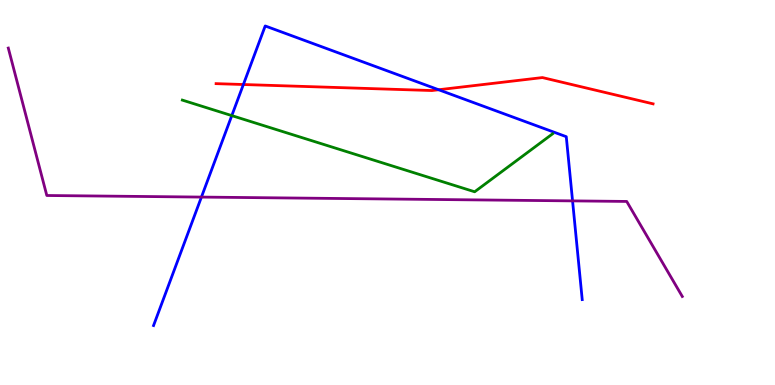[{'lines': ['blue', 'red'], 'intersections': [{'x': 3.14, 'y': 7.8}, {'x': 5.66, 'y': 7.67}]}, {'lines': ['green', 'red'], 'intersections': []}, {'lines': ['purple', 'red'], 'intersections': []}, {'lines': ['blue', 'green'], 'intersections': [{'x': 2.99, 'y': 7.0}]}, {'lines': ['blue', 'purple'], 'intersections': [{'x': 2.6, 'y': 4.88}, {'x': 7.39, 'y': 4.78}]}, {'lines': ['green', 'purple'], 'intersections': []}]